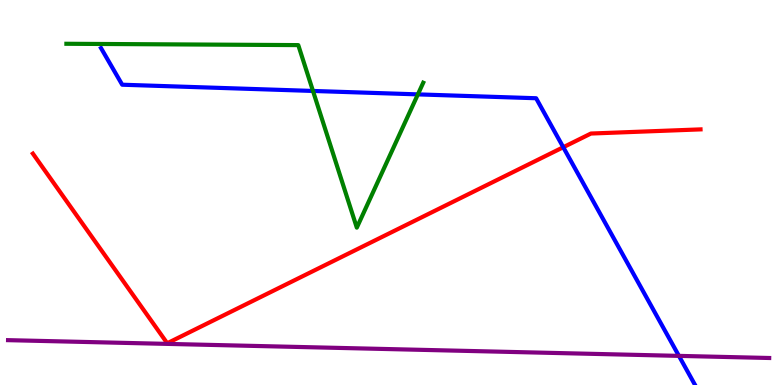[{'lines': ['blue', 'red'], 'intersections': [{'x': 7.27, 'y': 6.18}]}, {'lines': ['green', 'red'], 'intersections': []}, {'lines': ['purple', 'red'], 'intersections': []}, {'lines': ['blue', 'green'], 'intersections': [{'x': 4.04, 'y': 7.64}, {'x': 5.39, 'y': 7.55}]}, {'lines': ['blue', 'purple'], 'intersections': [{'x': 8.76, 'y': 0.756}]}, {'lines': ['green', 'purple'], 'intersections': []}]